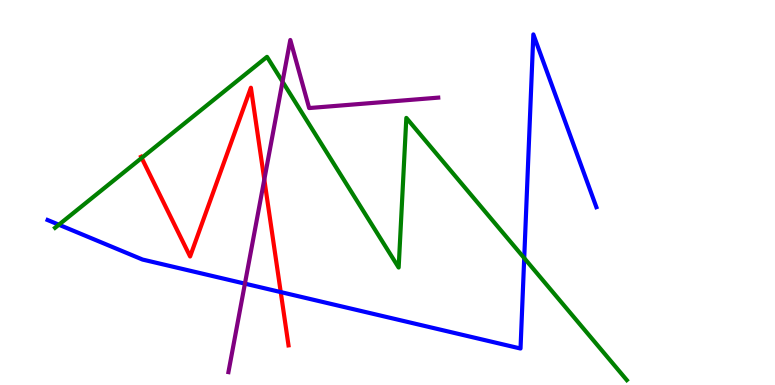[{'lines': ['blue', 'red'], 'intersections': [{'x': 3.62, 'y': 2.41}]}, {'lines': ['green', 'red'], 'intersections': [{'x': 1.83, 'y': 5.9}]}, {'lines': ['purple', 'red'], 'intersections': [{'x': 3.41, 'y': 5.34}]}, {'lines': ['blue', 'green'], 'intersections': [{'x': 0.76, 'y': 4.16}, {'x': 6.76, 'y': 3.3}]}, {'lines': ['blue', 'purple'], 'intersections': [{'x': 3.16, 'y': 2.63}]}, {'lines': ['green', 'purple'], 'intersections': [{'x': 3.65, 'y': 7.88}]}]